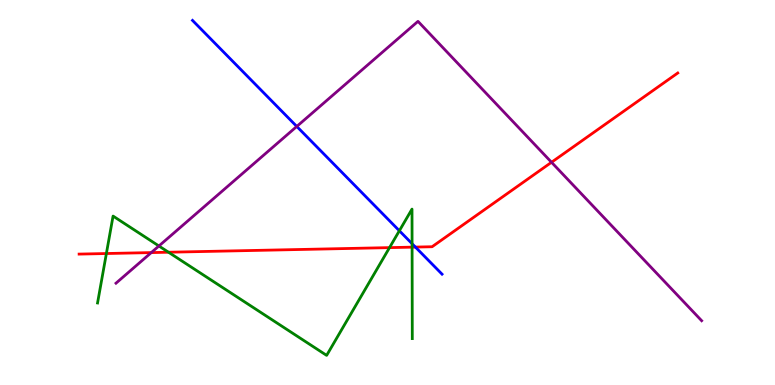[{'lines': ['blue', 'red'], 'intersections': [{'x': 5.36, 'y': 3.58}]}, {'lines': ['green', 'red'], 'intersections': [{'x': 1.37, 'y': 3.41}, {'x': 2.17, 'y': 3.45}, {'x': 5.03, 'y': 3.57}, {'x': 5.32, 'y': 3.58}]}, {'lines': ['purple', 'red'], 'intersections': [{'x': 1.95, 'y': 3.44}, {'x': 7.12, 'y': 5.78}]}, {'lines': ['blue', 'green'], 'intersections': [{'x': 5.15, 'y': 4.01}, {'x': 5.32, 'y': 3.67}]}, {'lines': ['blue', 'purple'], 'intersections': [{'x': 3.83, 'y': 6.72}]}, {'lines': ['green', 'purple'], 'intersections': [{'x': 2.05, 'y': 3.61}]}]